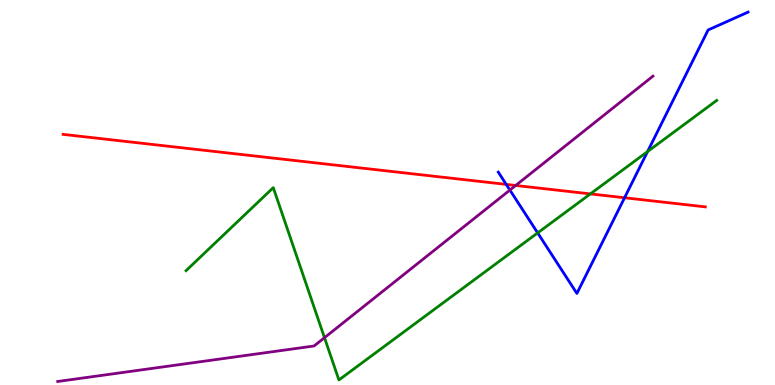[{'lines': ['blue', 'red'], 'intersections': [{'x': 6.53, 'y': 5.21}, {'x': 8.06, 'y': 4.86}]}, {'lines': ['green', 'red'], 'intersections': [{'x': 7.62, 'y': 4.96}]}, {'lines': ['purple', 'red'], 'intersections': [{'x': 6.65, 'y': 5.18}]}, {'lines': ['blue', 'green'], 'intersections': [{'x': 6.94, 'y': 3.95}, {'x': 8.36, 'y': 6.06}]}, {'lines': ['blue', 'purple'], 'intersections': [{'x': 6.58, 'y': 5.06}]}, {'lines': ['green', 'purple'], 'intersections': [{'x': 4.19, 'y': 1.23}]}]